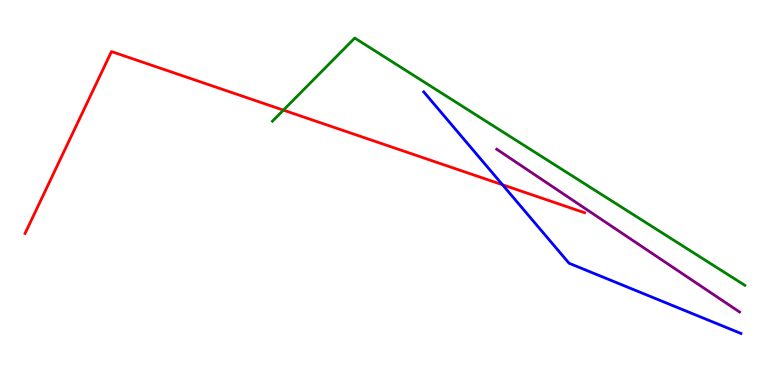[{'lines': ['blue', 'red'], 'intersections': [{'x': 6.48, 'y': 5.2}]}, {'lines': ['green', 'red'], 'intersections': [{'x': 3.66, 'y': 7.14}]}, {'lines': ['purple', 'red'], 'intersections': []}, {'lines': ['blue', 'green'], 'intersections': []}, {'lines': ['blue', 'purple'], 'intersections': []}, {'lines': ['green', 'purple'], 'intersections': []}]